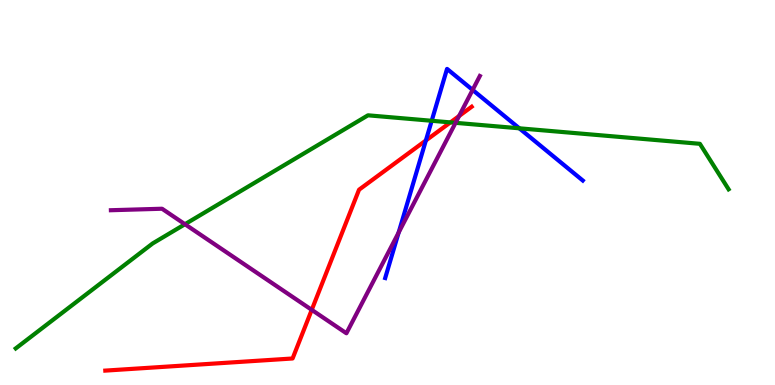[{'lines': ['blue', 'red'], 'intersections': [{'x': 5.5, 'y': 6.35}]}, {'lines': ['green', 'red'], 'intersections': [{'x': 5.81, 'y': 6.82}]}, {'lines': ['purple', 'red'], 'intersections': [{'x': 4.02, 'y': 1.95}, {'x': 5.92, 'y': 6.99}]}, {'lines': ['blue', 'green'], 'intersections': [{'x': 5.57, 'y': 6.86}, {'x': 6.7, 'y': 6.67}]}, {'lines': ['blue', 'purple'], 'intersections': [{'x': 5.14, 'y': 3.96}, {'x': 6.1, 'y': 7.66}]}, {'lines': ['green', 'purple'], 'intersections': [{'x': 2.39, 'y': 4.18}, {'x': 5.88, 'y': 6.81}]}]